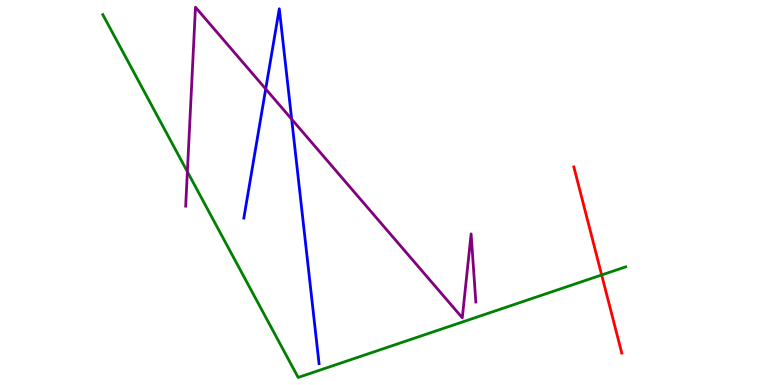[{'lines': ['blue', 'red'], 'intersections': []}, {'lines': ['green', 'red'], 'intersections': [{'x': 7.76, 'y': 2.86}]}, {'lines': ['purple', 'red'], 'intersections': []}, {'lines': ['blue', 'green'], 'intersections': []}, {'lines': ['blue', 'purple'], 'intersections': [{'x': 3.43, 'y': 7.69}, {'x': 3.76, 'y': 6.9}]}, {'lines': ['green', 'purple'], 'intersections': [{'x': 2.42, 'y': 5.54}]}]